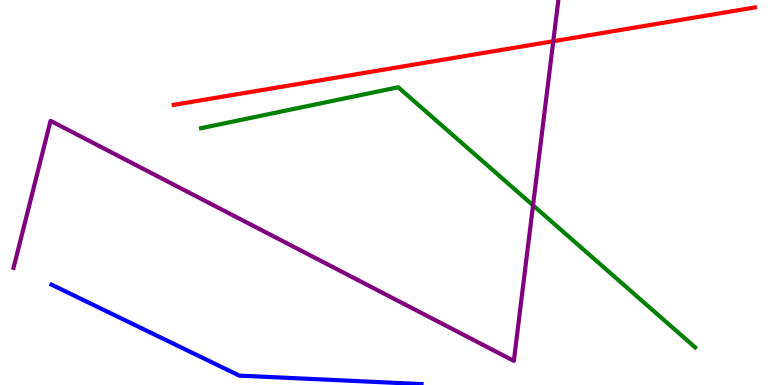[{'lines': ['blue', 'red'], 'intersections': []}, {'lines': ['green', 'red'], 'intersections': []}, {'lines': ['purple', 'red'], 'intersections': [{'x': 7.14, 'y': 8.93}]}, {'lines': ['blue', 'green'], 'intersections': []}, {'lines': ['blue', 'purple'], 'intersections': []}, {'lines': ['green', 'purple'], 'intersections': [{'x': 6.88, 'y': 4.67}]}]